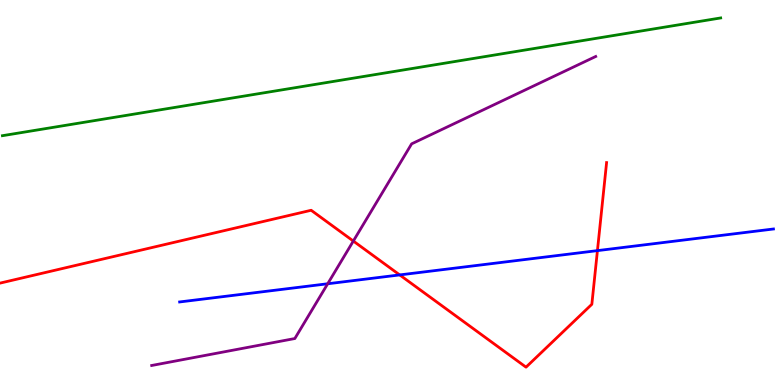[{'lines': ['blue', 'red'], 'intersections': [{'x': 5.16, 'y': 2.86}, {'x': 7.71, 'y': 3.49}]}, {'lines': ['green', 'red'], 'intersections': []}, {'lines': ['purple', 'red'], 'intersections': [{'x': 4.56, 'y': 3.74}]}, {'lines': ['blue', 'green'], 'intersections': []}, {'lines': ['blue', 'purple'], 'intersections': [{'x': 4.23, 'y': 2.63}]}, {'lines': ['green', 'purple'], 'intersections': []}]